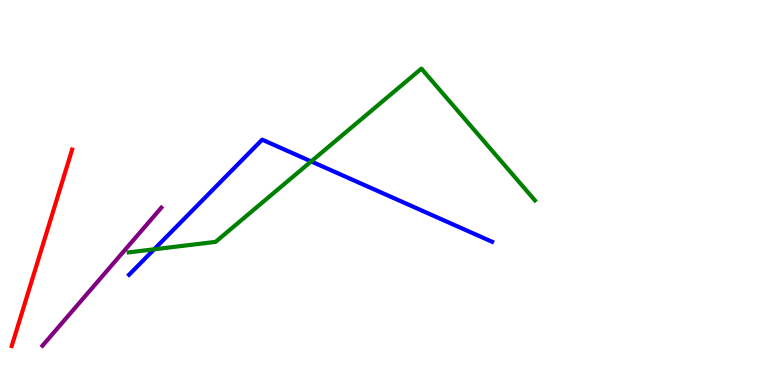[{'lines': ['blue', 'red'], 'intersections': []}, {'lines': ['green', 'red'], 'intersections': []}, {'lines': ['purple', 'red'], 'intersections': []}, {'lines': ['blue', 'green'], 'intersections': [{'x': 1.99, 'y': 3.52}, {'x': 4.02, 'y': 5.81}]}, {'lines': ['blue', 'purple'], 'intersections': []}, {'lines': ['green', 'purple'], 'intersections': []}]